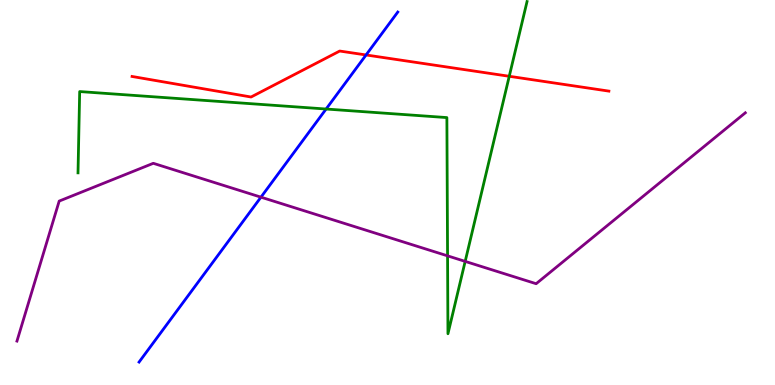[{'lines': ['blue', 'red'], 'intersections': [{'x': 4.72, 'y': 8.57}]}, {'lines': ['green', 'red'], 'intersections': [{'x': 6.57, 'y': 8.02}]}, {'lines': ['purple', 'red'], 'intersections': []}, {'lines': ['blue', 'green'], 'intersections': [{'x': 4.21, 'y': 7.17}]}, {'lines': ['blue', 'purple'], 'intersections': [{'x': 3.37, 'y': 4.88}]}, {'lines': ['green', 'purple'], 'intersections': [{'x': 5.78, 'y': 3.35}, {'x': 6.0, 'y': 3.21}]}]